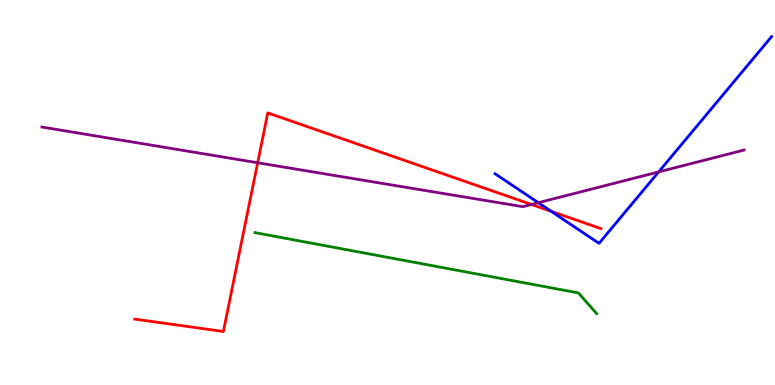[{'lines': ['blue', 'red'], 'intersections': [{'x': 7.11, 'y': 4.51}]}, {'lines': ['green', 'red'], 'intersections': []}, {'lines': ['purple', 'red'], 'intersections': [{'x': 3.32, 'y': 5.77}, {'x': 6.86, 'y': 4.69}]}, {'lines': ['blue', 'green'], 'intersections': []}, {'lines': ['blue', 'purple'], 'intersections': [{'x': 6.95, 'y': 4.73}, {'x': 8.5, 'y': 5.53}]}, {'lines': ['green', 'purple'], 'intersections': []}]